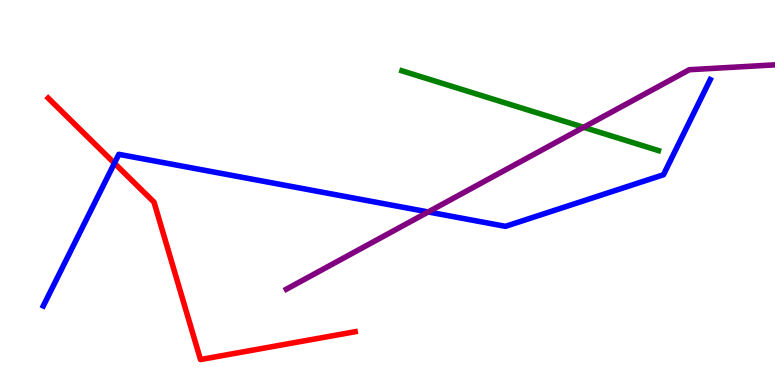[{'lines': ['blue', 'red'], 'intersections': [{'x': 1.48, 'y': 5.76}]}, {'lines': ['green', 'red'], 'intersections': []}, {'lines': ['purple', 'red'], 'intersections': []}, {'lines': ['blue', 'green'], 'intersections': []}, {'lines': ['blue', 'purple'], 'intersections': [{'x': 5.53, 'y': 4.49}]}, {'lines': ['green', 'purple'], 'intersections': [{'x': 7.53, 'y': 6.69}]}]